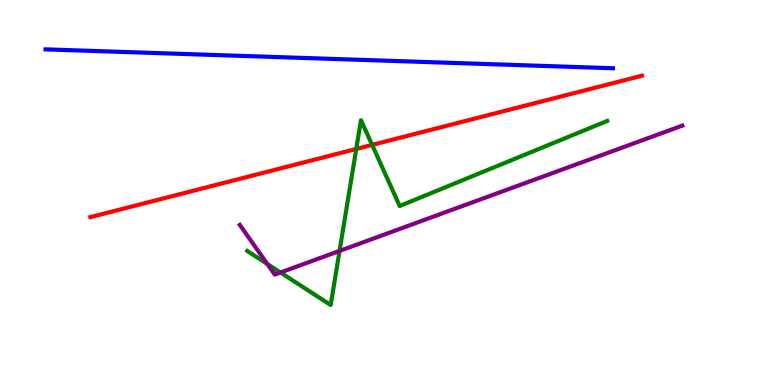[{'lines': ['blue', 'red'], 'intersections': []}, {'lines': ['green', 'red'], 'intersections': [{'x': 4.6, 'y': 6.13}, {'x': 4.8, 'y': 6.24}]}, {'lines': ['purple', 'red'], 'intersections': []}, {'lines': ['blue', 'green'], 'intersections': []}, {'lines': ['blue', 'purple'], 'intersections': []}, {'lines': ['green', 'purple'], 'intersections': [{'x': 3.45, 'y': 3.14}, {'x': 3.62, 'y': 2.92}, {'x': 4.38, 'y': 3.48}]}]